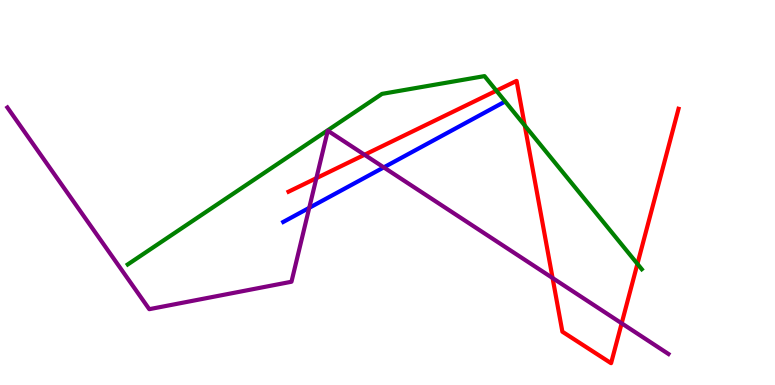[{'lines': ['blue', 'red'], 'intersections': []}, {'lines': ['green', 'red'], 'intersections': [{'x': 6.4, 'y': 7.64}, {'x': 6.77, 'y': 6.74}, {'x': 8.22, 'y': 3.15}]}, {'lines': ['purple', 'red'], 'intersections': [{'x': 4.08, 'y': 5.37}, {'x': 4.7, 'y': 5.98}, {'x': 7.13, 'y': 2.78}, {'x': 8.02, 'y': 1.6}]}, {'lines': ['blue', 'green'], 'intersections': []}, {'lines': ['blue', 'purple'], 'intersections': [{'x': 3.99, 'y': 4.6}, {'x': 4.95, 'y': 5.65}]}, {'lines': ['green', 'purple'], 'intersections': []}]